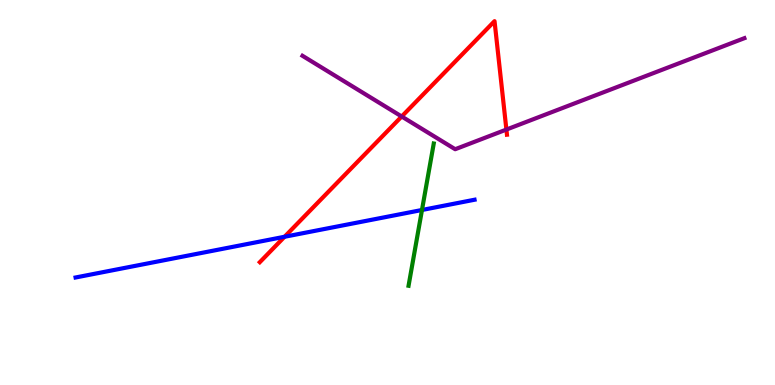[{'lines': ['blue', 'red'], 'intersections': [{'x': 3.67, 'y': 3.85}]}, {'lines': ['green', 'red'], 'intersections': []}, {'lines': ['purple', 'red'], 'intersections': [{'x': 5.18, 'y': 6.97}, {'x': 6.53, 'y': 6.63}]}, {'lines': ['blue', 'green'], 'intersections': [{'x': 5.44, 'y': 4.55}]}, {'lines': ['blue', 'purple'], 'intersections': []}, {'lines': ['green', 'purple'], 'intersections': []}]